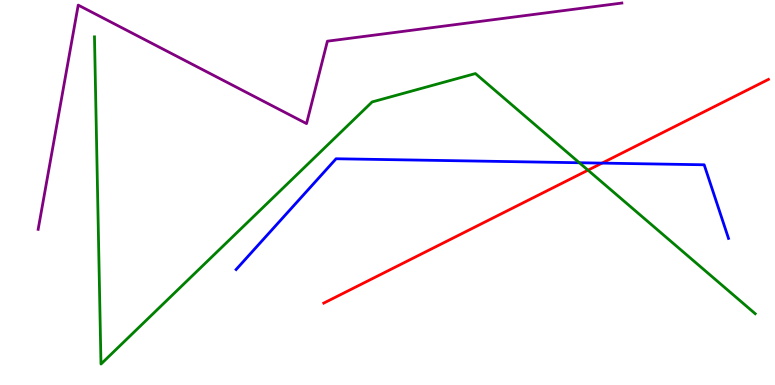[{'lines': ['blue', 'red'], 'intersections': [{'x': 7.77, 'y': 5.76}]}, {'lines': ['green', 'red'], 'intersections': [{'x': 7.59, 'y': 5.58}]}, {'lines': ['purple', 'red'], 'intersections': []}, {'lines': ['blue', 'green'], 'intersections': [{'x': 7.48, 'y': 5.77}]}, {'lines': ['blue', 'purple'], 'intersections': []}, {'lines': ['green', 'purple'], 'intersections': []}]